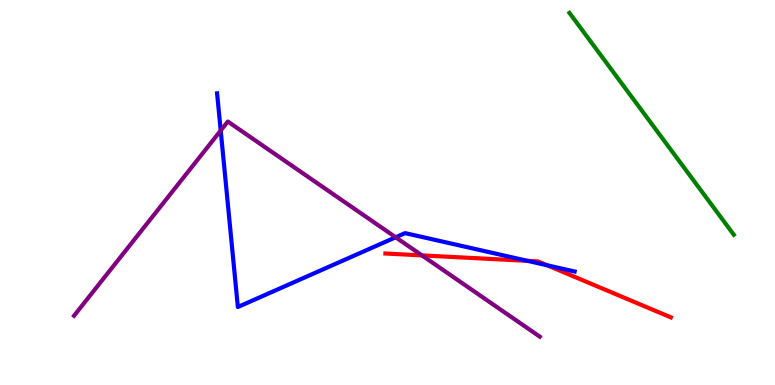[{'lines': ['blue', 'red'], 'intersections': [{'x': 6.81, 'y': 3.22}, {'x': 7.06, 'y': 3.11}]}, {'lines': ['green', 'red'], 'intersections': []}, {'lines': ['purple', 'red'], 'intersections': [{'x': 5.44, 'y': 3.37}]}, {'lines': ['blue', 'green'], 'intersections': []}, {'lines': ['blue', 'purple'], 'intersections': [{'x': 2.85, 'y': 6.61}, {'x': 5.11, 'y': 3.84}]}, {'lines': ['green', 'purple'], 'intersections': []}]